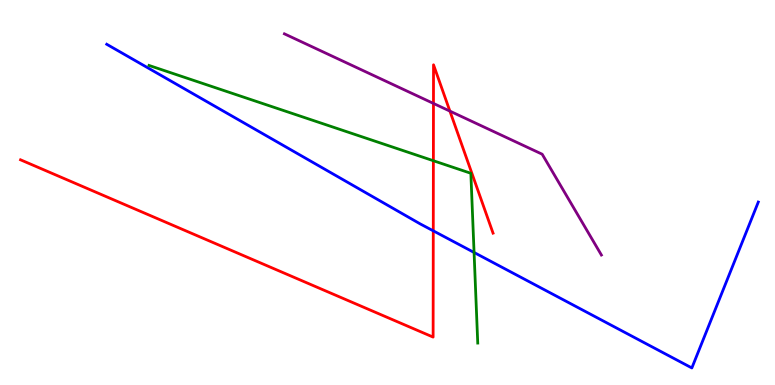[{'lines': ['blue', 'red'], 'intersections': [{'x': 5.59, 'y': 4.0}]}, {'lines': ['green', 'red'], 'intersections': [{'x': 5.59, 'y': 5.83}]}, {'lines': ['purple', 'red'], 'intersections': [{'x': 5.59, 'y': 7.31}, {'x': 5.81, 'y': 7.11}]}, {'lines': ['blue', 'green'], 'intersections': [{'x': 6.12, 'y': 3.44}]}, {'lines': ['blue', 'purple'], 'intersections': []}, {'lines': ['green', 'purple'], 'intersections': []}]